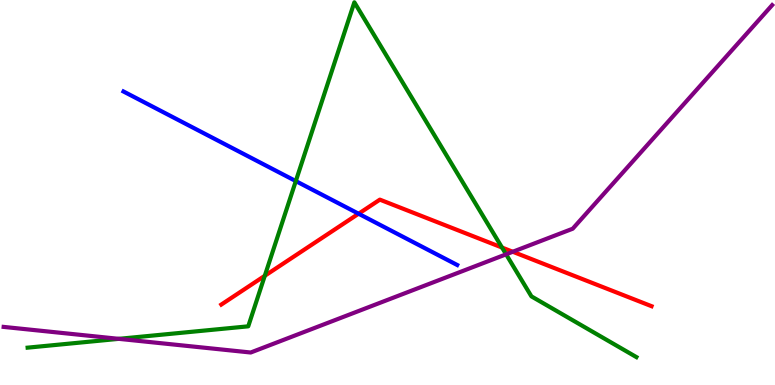[{'lines': ['blue', 'red'], 'intersections': [{'x': 4.63, 'y': 4.45}]}, {'lines': ['green', 'red'], 'intersections': [{'x': 3.42, 'y': 2.84}, {'x': 6.48, 'y': 3.57}]}, {'lines': ['purple', 'red'], 'intersections': [{'x': 6.62, 'y': 3.46}]}, {'lines': ['blue', 'green'], 'intersections': [{'x': 3.82, 'y': 5.3}]}, {'lines': ['blue', 'purple'], 'intersections': []}, {'lines': ['green', 'purple'], 'intersections': [{'x': 1.53, 'y': 1.2}, {'x': 6.53, 'y': 3.39}]}]